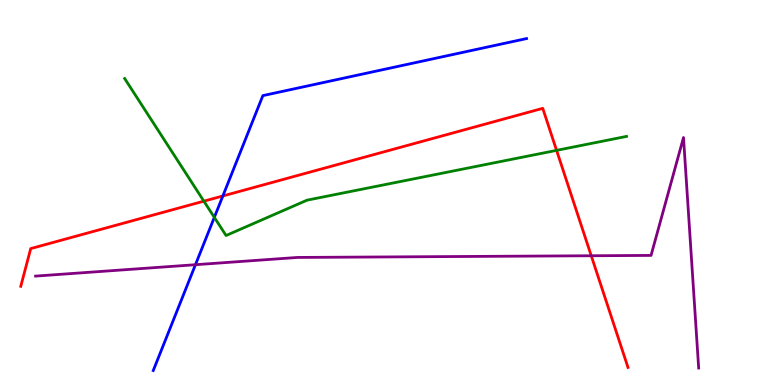[{'lines': ['blue', 'red'], 'intersections': [{'x': 2.88, 'y': 4.91}]}, {'lines': ['green', 'red'], 'intersections': [{'x': 2.63, 'y': 4.78}, {'x': 7.18, 'y': 6.09}]}, {'lines': ['purple', 'red'], 'intersections': [{'x': 7.63, 'y': 3.36}]}, {'lines': ['blue', 'green'], 'intersections': [{'x': 2.77, 'y': 4.35}]}, {'lines': ['blue', 'purple'], 'intersections': [{'x': 2.52, 'y': 3.12}]}, {'lines': ['green', 'purple'], 'intersections': []}]